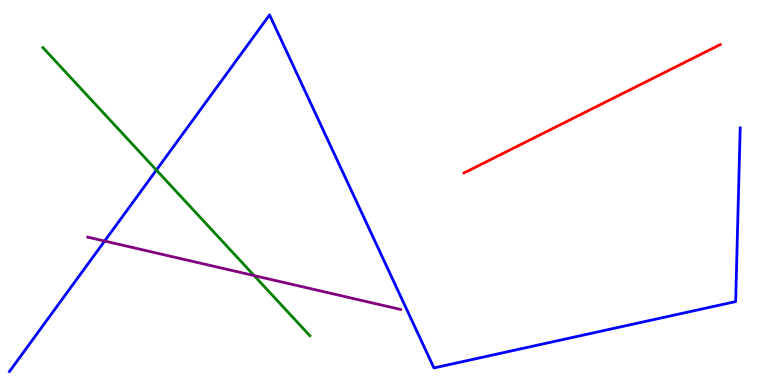[{'lines': ['blue', 'red'], 'intersections': []}, {'lines': ['green', 'red'], 'intersections': []}, {'lines': ['purple', 'red'], 'intersections': []}, {'lines': ['blue', 'green'], 'intersections': [{'x': 2.02, 'y': 5.58}]}, {'lines': ['blue', 'purple'], 'intersections': [{'x': 1.35, 'y': 3.74}]}, {'lines': ['green', 'purple'], 'intersections': [{'x': 3.28, 'y': 2.84}]}]